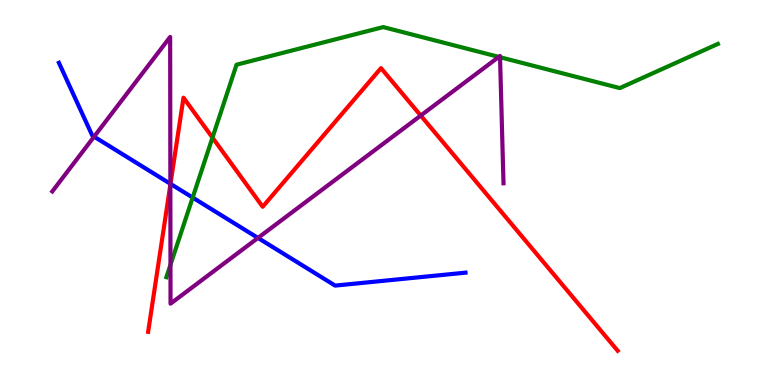[{'lines': ['blue', 'red'], 'intersections': [{'x': 2.2, 'y': 5.22}]}, {'lines': ['green', 'red'], 'intersections': [{'x': 2.74, 'y': 6.43}]}, {'lines': ['purple', 'red'], 'intersections': [{'x': 2.2, 'y': 5.2}, {'x': 5.43, 'y': 7.0}]}, {'lines': ['blue', 'green'], 'intersections': [{'x': 2.49, 'y': 4.87}]}, {'lines': ['blue', 'purple'], 'intersections': [{'x': 1.21, 'y': 6.45}, {'x': 2.2, 'y': 5.23}, {'x': 3.33, 'y': 3.82}]}, {'lines': ['green', 'purple'], 'intersections': [{'x': 2.2, 'y': 3.12}, {'x': 6.44, 'y': 8.52}, {'x': 6.45, 'y': 8.51}]}]